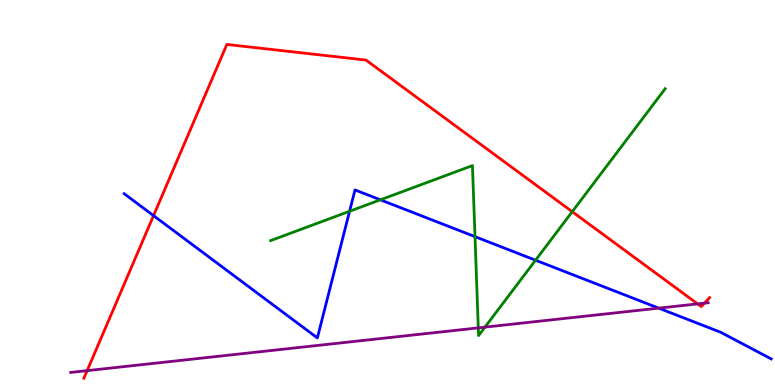[{'lines': ['blue', 'red'], 'intersections': [{'x': 1.98, 'y': 4.4}]}, {'lines': ['green', 'red'], 'intersections': [{'x': 7.38, 'y': 4.5}]}, {'lines': ['purple', 'red'], 'intersections': [{'x': 1.12, 'y': 0.373}, {'x': 9.0, 'y': 2.11}, {'x': 9.09, 'y': 2.13}]}, {'lines': ['blue', 'green'], 'intersections': [{'x': 4.51, 'y': 4.51}, {'x': 4.91, 'y': 4.81}, {'x': 6.13, 'y': 3.85}, {'x': 6.91, 'y': 3.24}]}, {'lines': ['blue', 'purple'], 'intersections': [{'x': 8.5, 'y': 2.0}]}, {'lines': ['green', 'purple'], 'intersections': [{'x': 6.17, 'y': 1.48}, {'x': 6.26, 'y': 1.5}]}]